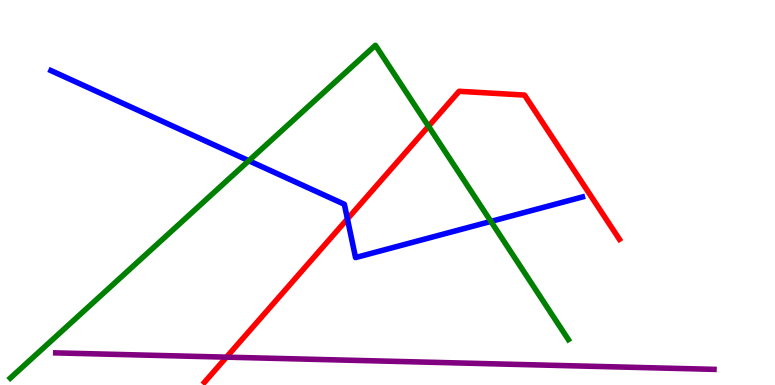[{'lines': ['blue', 'red'], 'intersections': [{'x': 4.48, 'y': 4.31}]}, {'lines': ['green', 'red'], 'intersections': [{'x': 5.53, 'y': 6.72}]}, {'lines': ['purple', 'red'], 'intersections': [{'x': 2.92, 'y': 0.723}]}, {'lines': ['blue', 'green'], 'intersections': [{'x': 3.21, 'y': 5.83}, {'x': 6.33, 'y': 4.25}]}, {'lines': ['blue', 'purple'], 'intersections': []}, {'lines': ['green', 'purple'], 'intersections': []}]